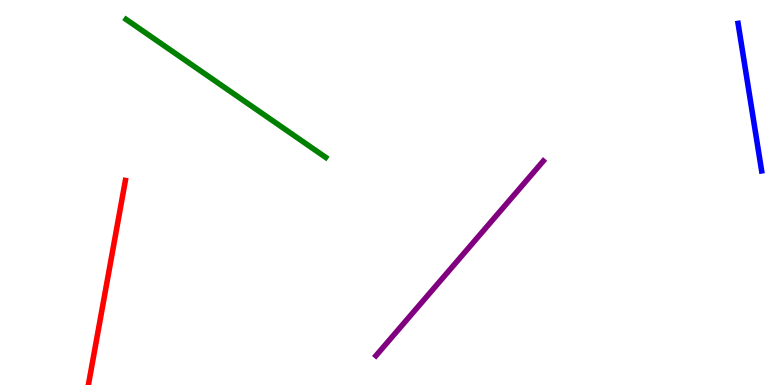[{'lines': ['blue', 'red'], 'intersections': []}, {'lines': ['green', 'red'], 'intersections': []}, {'lines': ['purple', 'red'], 'intersections': []}, {'lines': ['blue', 'green'], 'intersections': []}, {'lines': ['blue', 'purple'], 'intersections': []}, {'lines': ['green', 'purple'], 'intersections': []}]